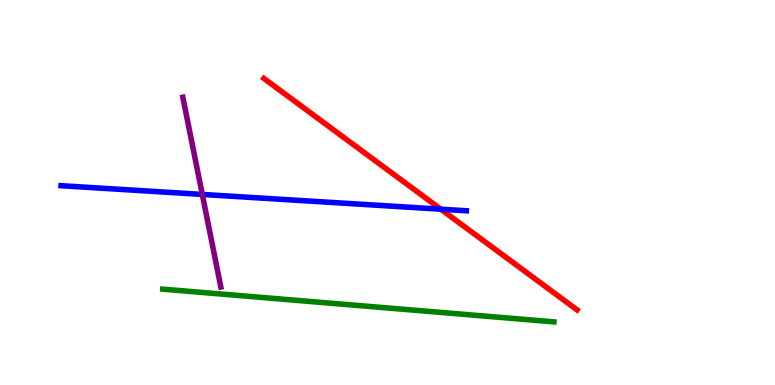[{'lines': ['blue', 'red'], 'intersections': [{'x': 5.69, 'y': 4.57}]}, {'lines': ['green', 'red'], 'intersections': []}, {'lines': ['purple', 'red'], 'intersections': []}, {'lines': ['blue', 'green'], 'intersections': []}, {'lines': ['blue', 'purple'], 'intersections': [{'x': 2.61, 'y': 4.95}]}, {'lines': ['green', 'purple'], 'intersections': []}]